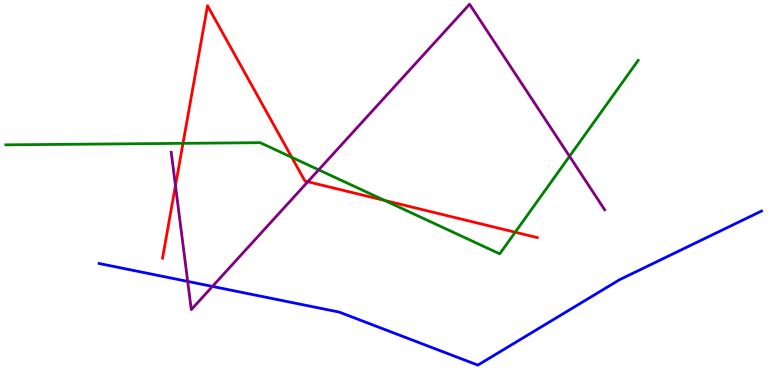[{'lines': ['blue', 'red'], 'intersections': []}, {'lines': ['green', 'red'], 'intersections': [{'x': 2.36, 'y': 6.28}, {'x': 3.76, 'y': 5.91}, {'x': 4.96, 'y': 4.79}, {'x': 6.65, 'y': 3.97}]}, {'lines': ['purple', 'red'], 'intersections': [{'x': 2.26, 'y': 5.18}, {'x': 3.97, 'y': 5.28}]}, {'lines': ['blue', 'green'], 'intersections': []}, {'lines': ['blue', 'purple'], 'intersections': [{'x': 2.42, 'y': 2.69}, {'x': 2.74, 'y': 2.56}]}, {'lines': ['green', 'purple'], 'intersections': [{'x': 4.11, 'y': 5.59}, {'x': 7.35, 'y': 5.94}]}]